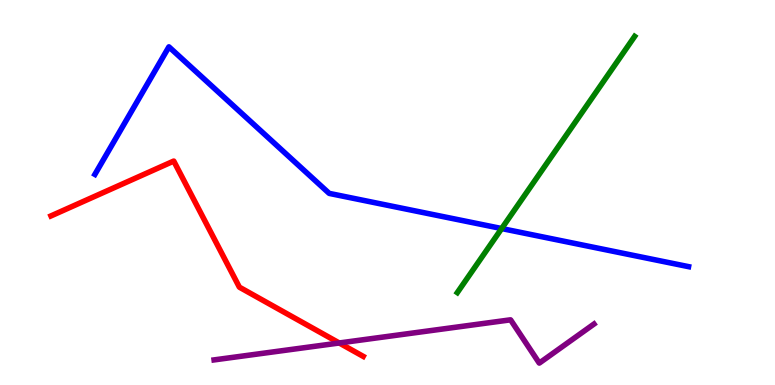[{'lines': ['blue', 'red'], 'intersections': []}, {'lines': ['green', 'red'], 'intersections': []}, {'lines': ['purple', 'red'], 'intersections': [{'x': 4.38, 'y': 1.09}]}, {'lines': ['blue', 'green'], 'intersections': [{'x': 6.47, 'y': 4.06}]}, {'lines': ['blue', 'purple'], 'intersections': []}, {'lines': ['green', 'purple'], 'intersections': []}]